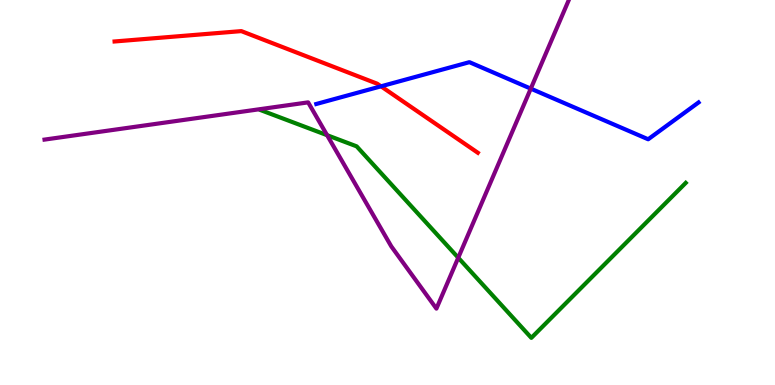[{'lines': ['blue', 'red'], 'intersections': [{'x': 4.92, 'y': 7.76}]}, {'lines': ['green', 'red'], 'intersections': []}, {'lines': ['purple', 'red'], 'intersections': []}, {'lines': ['blue', 'green'], 'intersections': []}, {'lines': ['blue', 'purple'], 'intersections': [{'x': 6.85, 'y': 7.7}]}, {'lines': ['green', 'purple'], 'intersections': [{'x': 4.22, 'y': 6.49}, {'x': 5.91, 'y': 3.31}]}]